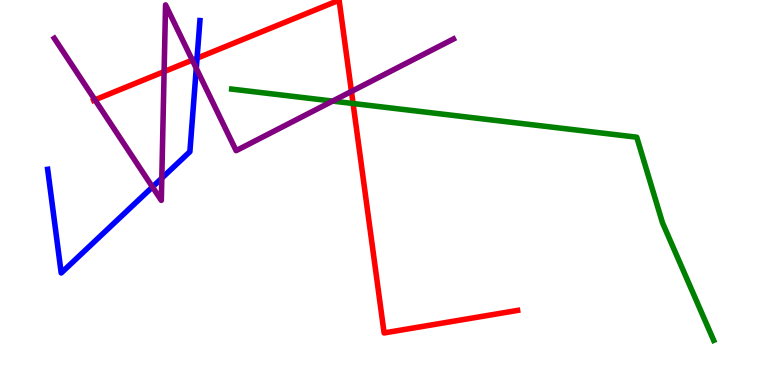[{'lines': ['blue', 'red'], 'intersections': [{'x': 2.54, 'y': 8.49}]}, {'lines': ['green', 'red'], 'intersections': [{'x': 4.56, 'y': 7.31}]}, {'lines': ['purple', 'red'], 'intersections': [{'x': 1.23, 'y': 7.41}, {'x': 2.12, 'y': 8.14}, {'x': 2.48, 'y': 8.44}, {'x': 4.53, 'y': 7.63}]}, {'lines': ['blue', 'green'], 'intersections': []}, {'lines': ['blue', 'purple'], 'intersections': [{'x': 1.97, 'y': 5.14}, {'x': 2.09, 'y': 5.37}, {'x': 2.53, 'y': 8.23}]}, {'lines': ['green', 'purple'], 'intersections': [{'x': 4.29, 'y': 7.37}]}]